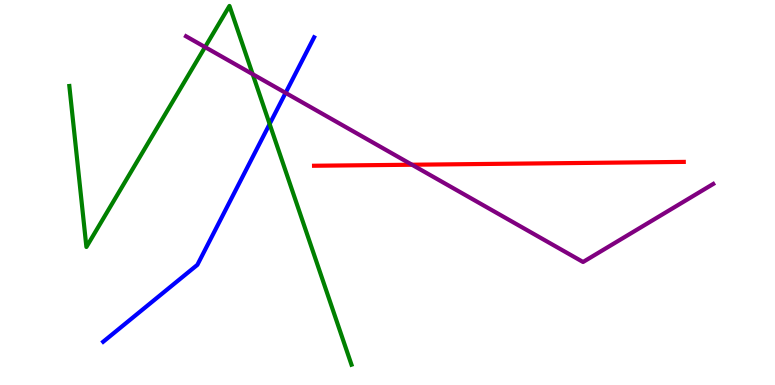[{'lines': ['blue', 'red'], 'intersections': []}, {'lines': ['green', 'red'], 'intersections': []}, {'lines': ['purple', 'red'], 'intersections': [{'x': 5.32, 'y': 5.72}]}, {'lines': ['blue', 'green'], 'intersections': [{'x': 3.48, 'y': 6.78}]}, {'lines': ['blue', 'purple'], 'intersections': [{'x': 3.69, 'y': 7.59}]}, {'lines': ['green', 'purple'], 'intersections': [{'x': 2.65, 'y': 8.78}, {'x': 3.26, 'y': 8.07}]}]